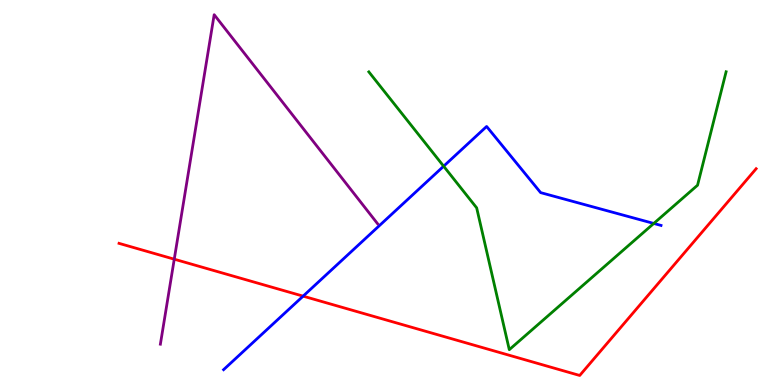[{'lines': ['blue', 'red'], 'intersections': [{'x': 3.91, 'y': 2.31}]}, {'lines': ['green', 'red'], 'intersections': []}, {'lines': ['purple', 'red'], 'intersections': [{'x': 2.25, 'y': 3.27}]}, {'lines': ['blue', 'green'], 'intersections': [{'x': 5.72, 'y': 5.68}, {'x': 8.44, 'y': 4.2}]}, {'lines': ['blue', 'purple'], 'intersections': []}, {'lines': ['green', 'purple'], 'intersections': []}]